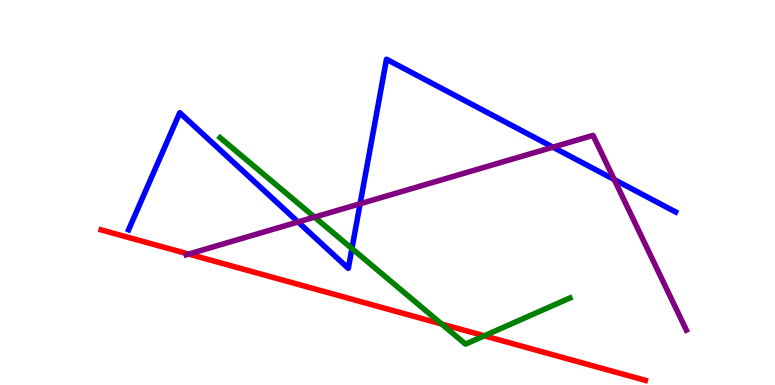[{'lines': ['blue', 'red'], 'intersections': []}, {'lines': ['green', 'red'], 'intersections': [{'x': 5.7, 'y': 1.58}, {'x': 6.25, 'y': 1.28}]}, {'lines': ['purple', 'red'], 'intersections': [{'x': 2.43, 'y': 3.4}]}, {'lines': ['blue', 'green'], 'intersections': [{'x': 4.54, 'y': 3.54}]}, {'lines': ['blue', 'purple'], 'intersections': [{'x': 3.85, 'y': 4.23}, {'x': 4.65, 'y': 4.71}, {'x': 7.13, 'y': 6.18}, {'x': 7.93, 'y': 5.34}]}, {'lines': ['green', 'purple'], 'intersections': [{'x': 4.06, 'y': 4.36}]}]